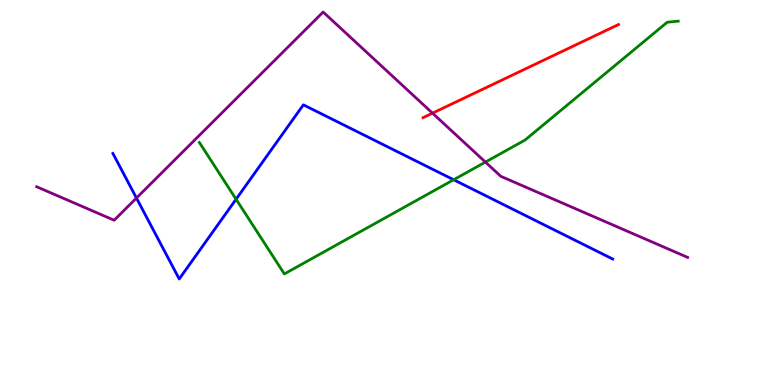[{'lines': ['blue', 'red'], 'intersections': []}, {'lines': ['green', 'red'], 'intersections': []}, {'lines': ['purple', 'red'], 'intersections': [{'x': 5.58, 'y': 7.06}]}, {'lines': ['blue', 'green'], 'intersections': [{'x': 3.05, 'y': 4.83}, {'x': 5.85, 'y': 5.33}]}, {'lines': ['blue', 'purple'], 'intersections': [{'x': 1.76, 'y': 4.86}]}, {'lines': ['green', 'purple'], 'intersections': [{'x': 6.26, 'y': 5.79}]}]